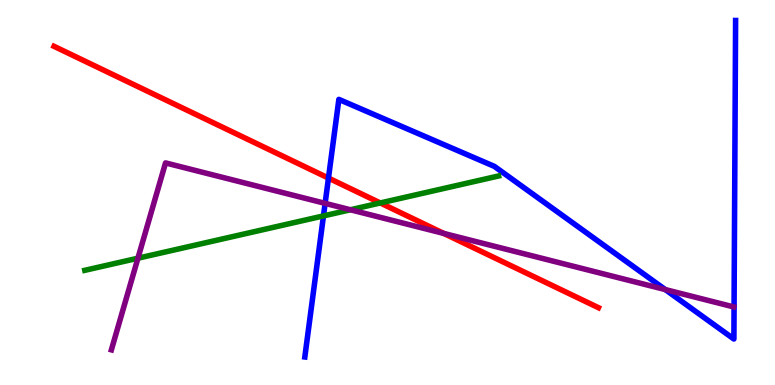[{'lines': ['blue', 'red'], 'intersections': [{'x': 4.24, 'y': 5.37}]}, {'lines': ['green', 'red'], 'intersections': [{'x': 4.91, 'y': 4.73}]}, {'lines': ['purple', 'red'], 'intersections': [{'x': 5.73, 'y': 3.94}]}, {'lines': ['blue', 'green'], 'intersections': [{'x': 4.17, 'y': 4.39}]}, {'lines': ['blue', 'purple'], 'intersections': [{'x': 4.2, 'y': 4.72}, {'x': 8.58, 'y': 2.48}]}, {'lines': ['green', 'purple'], 'intersections': [{'x': 1.78, 'y': 3.29}, {'x': 4.52, 'y': 4.55}]}]